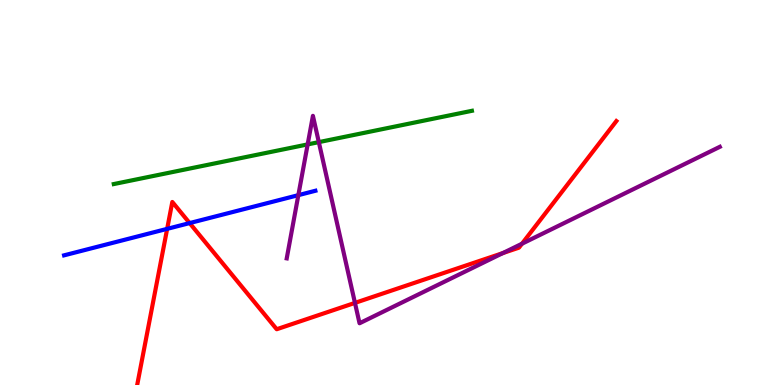[{'lines': ['blue', 'red'], 'intersections': [{'x': 2.16, 'y': 4.06}, {'x': 2.45, 'y': 4.21}]}, {'lines': ['green', 'red'], 'intersections': []}, {'lines': ['purple', 'red'], 'intersections': [{'x': 4.58, 'y': 2.13}, {'x': 6.49, 'y': 3.43}, {'x': 6.74, 'y': 3.67}]}, {'lines': ['blue', 'green'], 'intersections': []}, {'lines': ['blue', 'purple'], 'intersections': [{'x': 3.85, 'y': 4.93}]}, {'lines': ['green', 'purple'], 'intersections': [{'x': 3.97, 'y': 6.25}, {'x': 4.11, 'y': 6.31}]}]